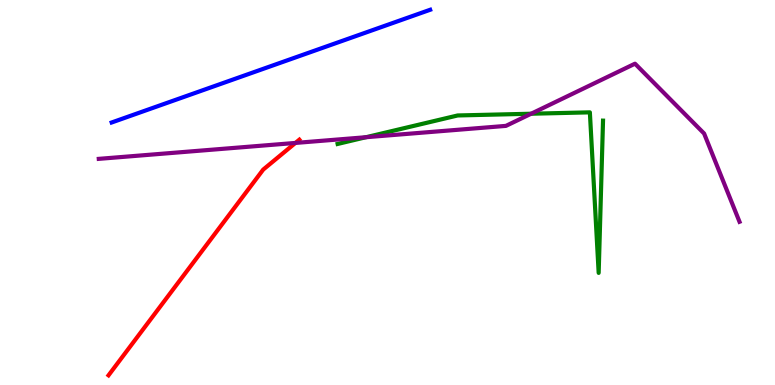[{'lines': ['blue', 'red'], 'intersections': []}, {'lines': ['green', 'red'], 'intersections': []}, {'lines': ['purple', 'red'], 'intersections': [{'x': 3.81, 'y': 6.29}]}, {'lines': ['blue', 'green'], 'intersections': []}, {'lines': ['blue', 'purple'], 'intersections': []}, {'lines': ['green', 'purple'], 'intersections': [{'x': 4.72, 'y': 6.44}, {'x': 6.85, 'y': 7.05}]}]